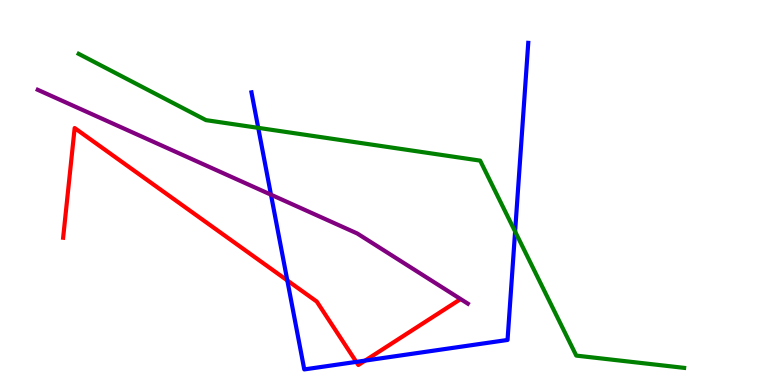[{'lines': ['blue', 'red'], 'intersections': [{'x': 3.71, 'y': 2.72}, {'x': 4.6, 'y': 0.601}, {'x': 4.71, 'y': 0.634}]}, {'lines': ['green', 'red'], 'intersections': []}, {'lines': ['purple', 'red'], 'intersections': []}, {'lines': ['blue', 'green'], 'intersections': [{'x': 3.33, 'y': 6.68}, {'x': 6.65, 'y': 3.99}]}, {'lines': ['blue', 'purple'], 'intersections': [{'x': 3.5, 'y': 4.94}]}, {'lines': ['green', 'purple'], 'intersections': []}]